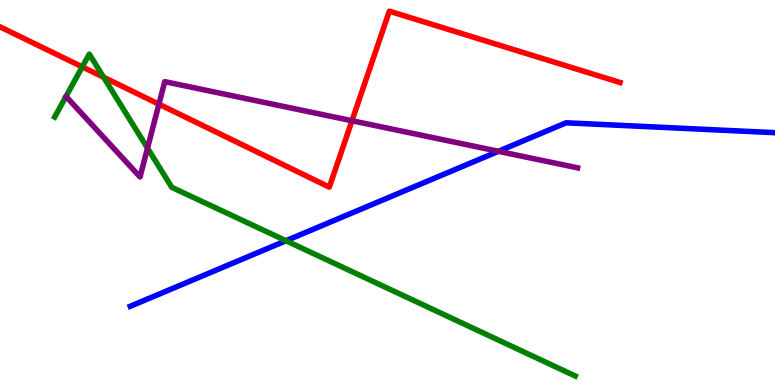[{'lines': ['blue', 'red'], 'intersections': []}, {'lines': ['green', 'red'], 'intersections': [{'x': 1.06, 'y': 8.26}, {'x': 1.34, 'y': 7.99}]}, {'lines': ['purple', 'red'], 'intersections': [{'x': 2.05, 'y': 7.29}, {'x': 4.54, 'y': 6.86}]}, {'lines': ['blue', 'green'], 'intersections': [{'x': 3.69, 'y': 3.75}]}, {'lines': ['blue', 'purple'], 'intersections': [{'x': 6.43, 'y': 6.07}]}, {'lines': ['green', 'purple'], 'intersections': [{'x': 1.9, 'y': 6.15}]}]